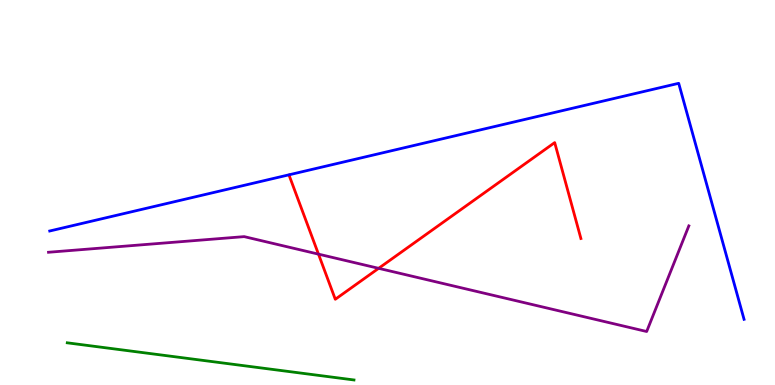[{'lines': ['blue', 'red'], 'intersections': []}, {'lines': ['green', 'red'], 'intersections': []}, {'lines': ['purple', 'red'], 'intersections': [{'x': 4.11, 'y': 3.4}, {'x': 4.89, 'y': 3.03}]}, {'lines': ['blue', 'green'], 'intersections': []}, {'lines': ['blue', 'purple'], 'intersections': []}, {'lines': ['green', 'purple'], 'intersections': []}]